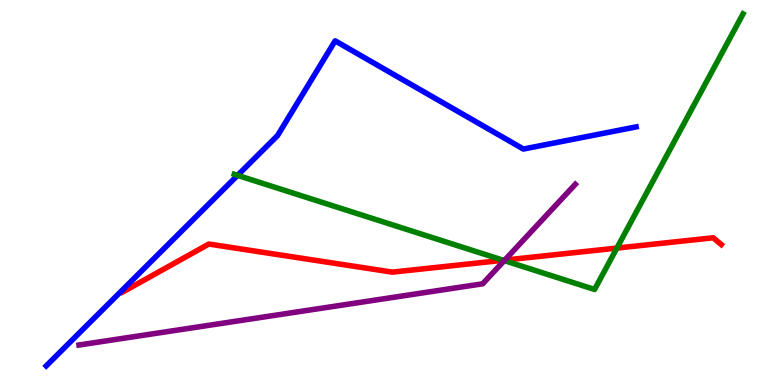[{'lines': ['blue', 'red'], 'intersections': []}, {'lines': ['green', 'red'], 'intersections': [{'x': 6.49, 'y': 3.24}, {'x': 7.96, 'y': 3.56}]}, {'lines': ['purple', 'red'], 'intersections': [{'x': 6.51, 'y': 3.24}]}, {'lines': ['blue', 'green'], 'intersections': [{'x': 3.07, 'y': 5.45}]}, {'lines': ['blue', 'purple'], 'intersections': []}, {'lines': ['green', 'purple'], 'intersections': [{'x': 6.51, 'y': 3.23}]}]